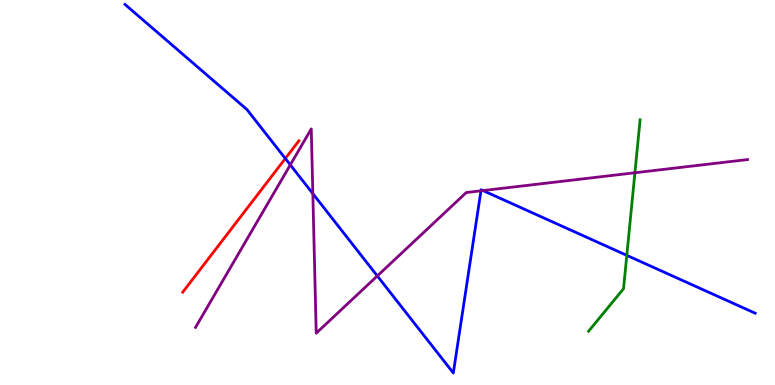[{'lines': ['blue', 'red'], 'intersections': [{'x': 3.68, 'y': 5.88}]}, {'lines': ['green', 'red'], 'intersections': []}, {'lines': ['purple', 'red'], 'intersections': []}, {'lines': ['blue', 'green'], 'intersections': [{'x': 8.09, 'y': 3.37}]}, {'lines': ['blue', 'purple'], 'intersections': [{'x': 3.75, 'y': 5.72}, {'x': 4.04, 'y': 4.97}, {'x': 4.87, 'y': 2.83}, {'x': 6.21, 'y': 5.04}, {'x': 6.23, 'y': 5.05}]}, {'lines': ['green', 'purple'], 'intersections': [{'x': 8.19, 'y': 5.51}]}]